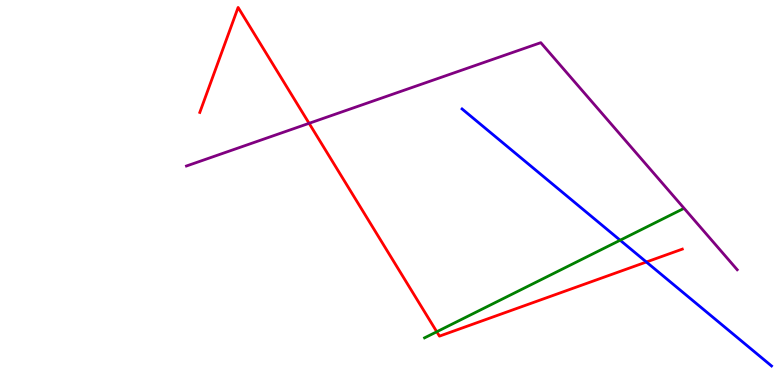[{'lines': ['blue', 'red'], 'intersections': [{'x': 8.34, 'y': 3.19}]}, {'lines': ['green', 'red'], 'intersections': [{'x': 5.64, 'y': 1.38}]}, {'lines': ['purple', 'red'], 'intersections': [{'x': 3.99, 'y': 6.8}]}, {'lines': ['blue', 'green'], 'intersections': [{'x': 8.0, 'y': 3.76}]}, {'lines': ['blue', 'purple'], 'intersections': []}, {'lines': ['green', 'purple'], 'intersections': []}]